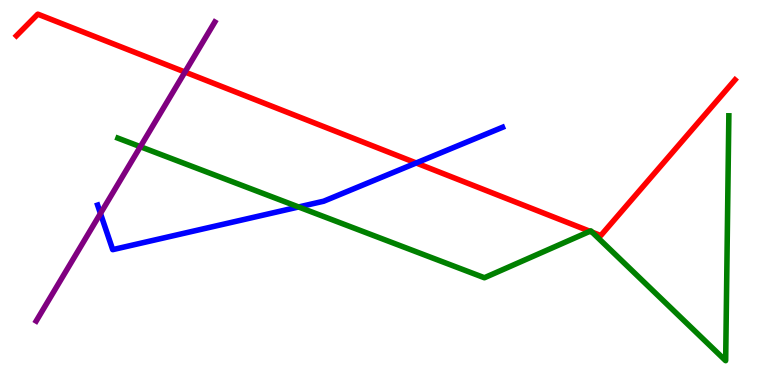[{'lines': ['blue', 'red'], 'intersections': [{'x': 5.37, 'y': 5.77}]}, {'lines': ['green', 'red'], 'intersections': [{'x': 7.61, 'y': 3.99}, {'x': 7.64, 'y': 3.97}]}, {'lines': ['purple', 'red'], 'intersections': [{'x': 2.39, 'y': 8.13}]}, {'lines': ['blue', 'green'], 'intersections': [{'x': 3.85, 'y': 4.62}]}, {'lines': ['blue', 'purple'], 'intersections': [{'x': 1.3, 'y': 4.46}]}, {'lines': ['green', 'purple'], 'intersections': [{'x': 1.81, 'y': 6.19}]}]